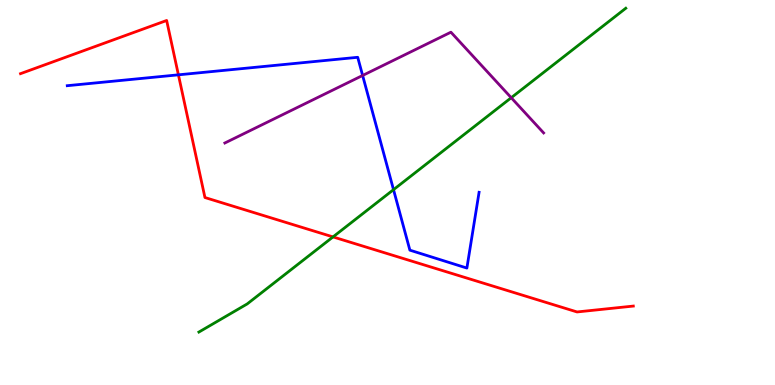[{'lines': ['blue', 'red'], 'intersections': [{'x': 2.3, 'y': 8.06}]}, {'lines': ['green', 'red'], 'intersections': [{'x': 4.3, 'y': 3.85}]}, {'lines': ['purple', 'red'], 'intersections': []}, {'lines': ['blue', 'green'], 'intersections': [{'x': 5.08, 'y': 5.07}]}, {'lines': ['blue', 'purple'], 'intersections': [{'x': 4.68, 'y': 8.04}]}, {'lines': ['green', 'purple'], 'intersections': [{'x': 6.6, 'y': 7.46}]}]